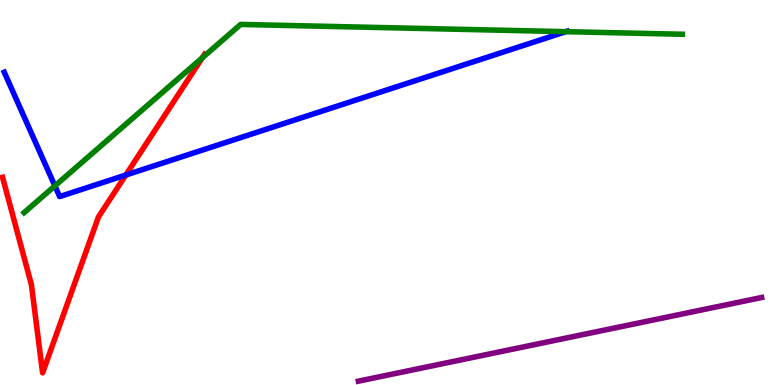[{'lines': ['blue', 'red'], 'intersections': [{'x': 1.62, 'y': 5.45}]}, {'lines': ['green', 'red'], 'intersections': [{'x': 2.61, 'y': 8.5}]}, {'lines': ['purple', 'red'], 'intersections': []}, {'lines': ['blue', 'green'], 'intersections': [{'x': 0.708, 'y': 5.17}, {'x': 7.3, 'y': 9.18}]}, {'lines': ['blue', 'purple'], 'intersections': []}, {'lines': ['green', 'purple'], 'intersections': []}]